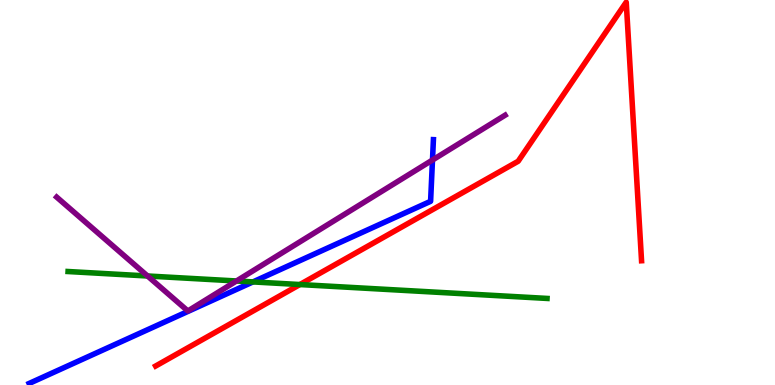[{'lines': ['blue', 'red'], 'intersections': []}, {'lines': ['green', 'red'], 'intersections': [{'x': 3.87, 'y': 2.61}]}, {'lines': ['purple', 'red'], 'intersections': []}, {'lines': ['blue', 'green'], 'intersections': [{'x': 3.26, 'y': 2.68}]}, {'lines': ['blue', 'purple'], 'intersections': [{'x': 5.58, 'y': 5.84}]}, {'lines': ['green', 'purple'], 'intersections': [{'x': 1.9, 'y': 2.83}, {'x': 3.05, 'y': 2.7}]}]